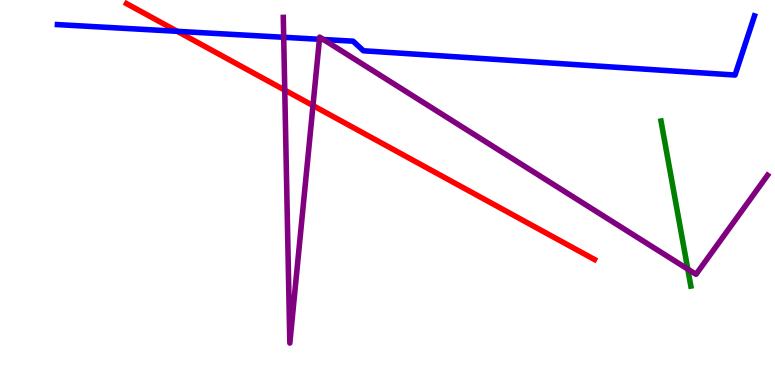[{'lines': ['blue', 'red'], 'intersections': [{'x': 2.29, 'y': 9.19}]}, {'lines': ['green', 'red'], 'intersections': []}, {'lines': ['purple', 'red'], 'intersections': [{'x': 3.67, 'y': 7.66}, {'x': 4.04, 'y': 7.26}]}, {'lines': ['blue', 'green'], 'intersections': []}, {'lines': ['blue', 'purple'], 'intersections': [{'x': 3.66, 'y': 9.03}, {'x': 4.12, 'y': 8.98}, {'x': 4.17, 'y': 8.97}]}, {'lines': ['green', 'purple'], 'intersections': [{'x': 8.87, 'y': 3.01}]}]